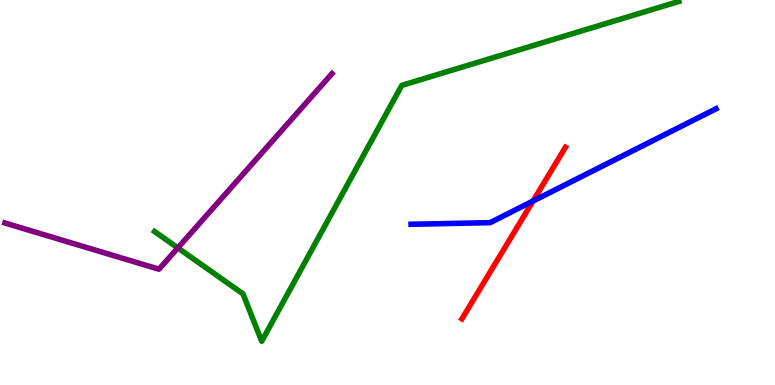[{'lines': ['blue', 'red'], 'intersections': [{'x': 6.88, 'y': 4.78}]}, {'lines': ['green', 'red'], 'intersections': []}, {'lines': ['purple', 'red'], 'intersections': []}, {'lines': ['blue', 'green'], 'intersections': []}, {'lines': ['blue', 'purple'], 'intersections': []}, {'lines': ['green', 'purple'], 'intersections': [{'x': 2.29, 'y': 3.56}]}]